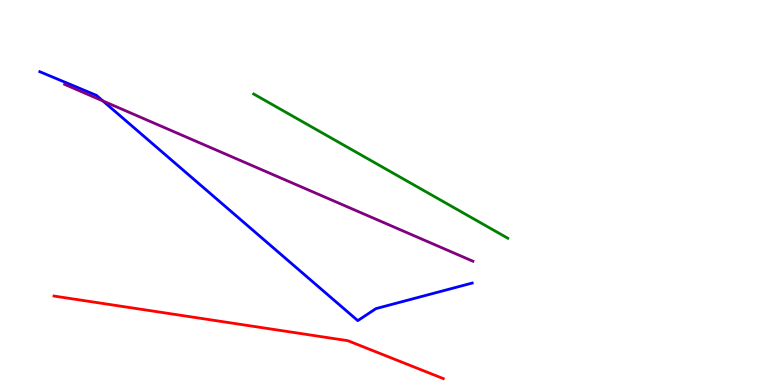[{'lines': ['blue', 'red'], 'intersections': []}, {'lines': ['green', 'red'], 'intersections': []}, {'lines': ['purple', 'red'], 'intersections': []}, {'lines': ['blue', 'green'], 'intersections': []}, {'lines': ['blue', 'purple'], 'intersections': [{'x': 1.33, 'y': 7.38}]}, {'lines': ['green', 'purple'], 'intersections': []}]